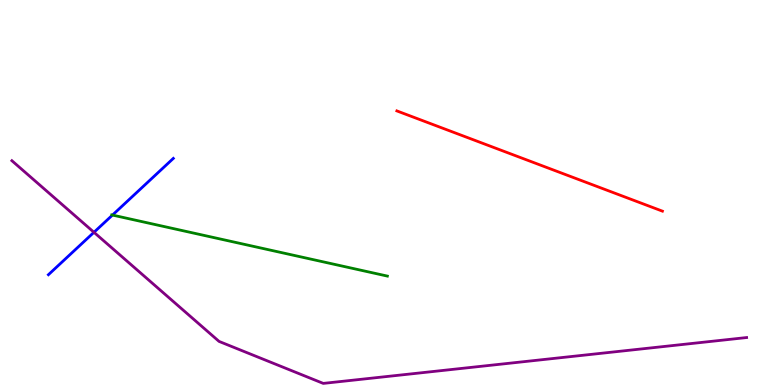[{'lines': ['blue', 'red'], 'intersections': []}, {'lines': ['green', 'red'], 'intersections': []}, {'lines': ['purple', 'red'], 'intersections': []}, {'lines': ['blue', 'green'], 'intersections': [{'x': 1.45, 'y': 4.41}]}, {'lines': ['blue', 'purple'], 'intersections': [{'x': 1.21, 'y': 3.97}]}, {'lines': ['green', 'purple'], 'intersections': []}]